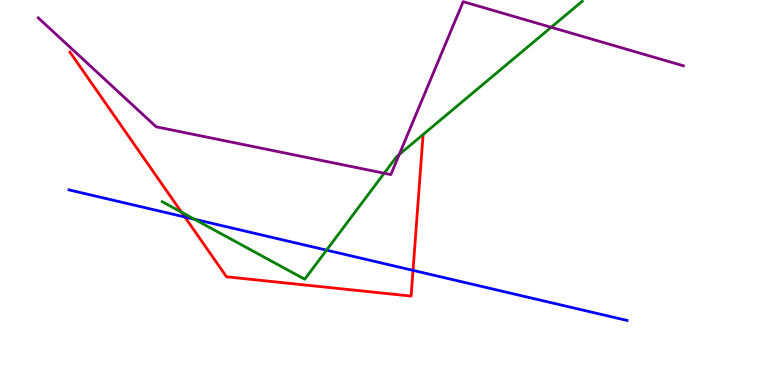[{'lines': ['blue', 'red'], 'intersections': [{'x': 2.39, 'y': 4.36}, {'x': 5.33, 'y': 2.98}]}, {'lines': ['green', 'red'], 'intersections': [{'x': 2.34, 'y': 4.49}]}, {'lines': ['purple', 'red'], 'intersections': []}, {'lines': ['blue', 'green'], 'intersections': [{'x': 2.51, 'y': 4.31}, {'x': 4.21, 'y': 3.5}]}, {'lines': ['blue', 'purple'], 'intersections': []}, {'lines': ['green', 'purple'], 'intersections': [{'x': 4.96, 'y': 5.5}, {'x': 5.15, 'y': 5.99}, {'x': 7.11, 'y': 9.29}]}]